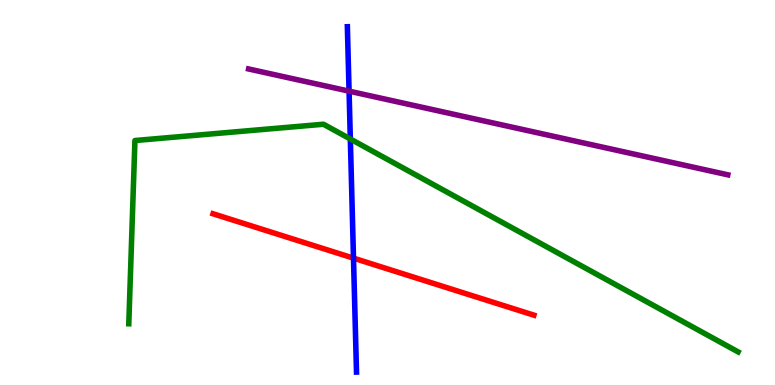[{'lines': ['blue', 'red'], 'intersections': [{'x': 4.56, 'y': 3.29}]}, {'lines': ['green', 'red'], 'intersections': []}, {'lines': ['purple', 'red'], 'intersections': []}, {'lines': ['blue', 'green'], 'intersections': [{'x': 4.52, 'y': 6.39}]}, {'lines': ['blue', 'purple'], 'intersections': [{'x': 4.5, 'y': 7.63}]}, {'lines': ['green', 'purple'], 'intersections': []}]